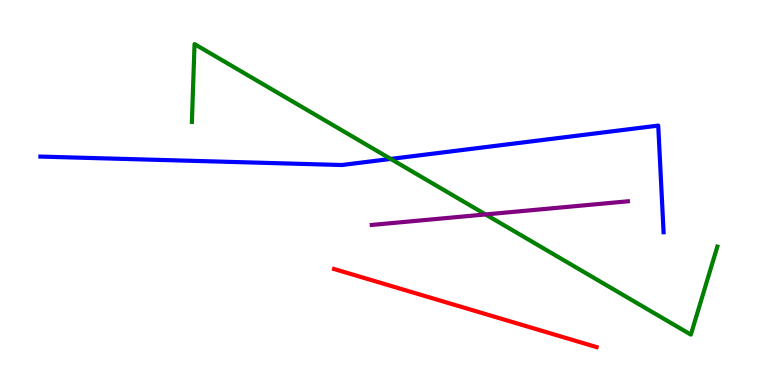[{'lines': ['blue', 'red'], 'intersections': []}, {'lines': ['green', 'red'], 'intersections': []}, {'lines': ['purple', 'red'], 'intersections': []}, {'lines': ['blue', 'green'], 'intersections': [{'x': 5.04, 'y': 5.87}]}, {'lines': ['blue', 'purple'], 'intersections': []}, {'lines': ['green', 'purple'], 'intersections': [{'x': 6.27, 'y': 4.43}]}]